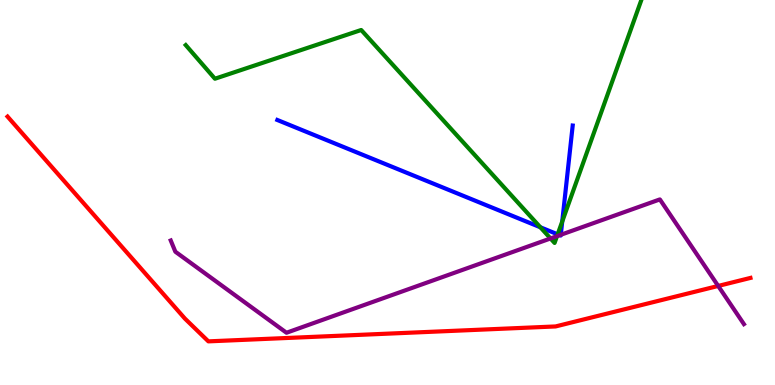[{'lines': ['blue', 'red'], 'intersections': []}, {'lines': ['green', 'red'], 'intersections': []}, {'lines': ['purple', 'red'], 'intersections': [{'x': 9.27, 'y': 2.57}]}, {'lines': ['blue', 'green'], 'intersections': [{'x': 6.97, 'y': 4.1}, {'x': 7.2, 'y': 3.91}, {'x': 7.25, 'y': 4.25}]}, {'lines': ['blue', 'purple'], 'intersections': [{'x': 7.22, 'y': 3.89}, {'x': 7.24, 'y': 3.9}]}, {'lines': ['green', 'purple'], 'intersections': [{'x': 7.1, 'y': 3.81}, {'x': 7.19, 'y': 3.87}]}]